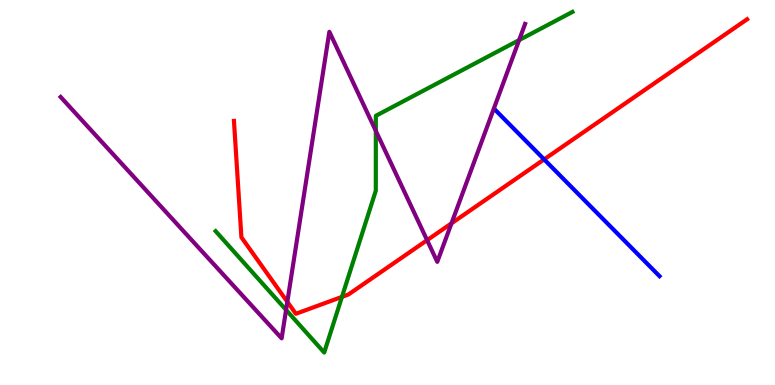[{'lines': ['blue', 'red'], 'intersections': [{'x': 7.02, 'y': 5.86}]}, {'lines': ['green', 'red'], 'intersections': [{'x': 4.41, 'y': 2.29}]}, {'lines': ['purple', 'red'], 'intersections': [{'x': 3.71, 'y': 2.16}, {'x': 5.51, 'y': 3.76}, {'x': 5.83, 'y': 4.2}]}, {'lines': ['blue', 'green'], 'intersections': []}, {'lines': ['blue', 'purple'], 'intersections': []}, {'lines': ['green', 'purple'], 'intersections': [{'x': 3.69, 'y': 1.95}, {'x': 4.85, 'y': 6.6}, {'x': 6.7, 'y': 8.96}]}]